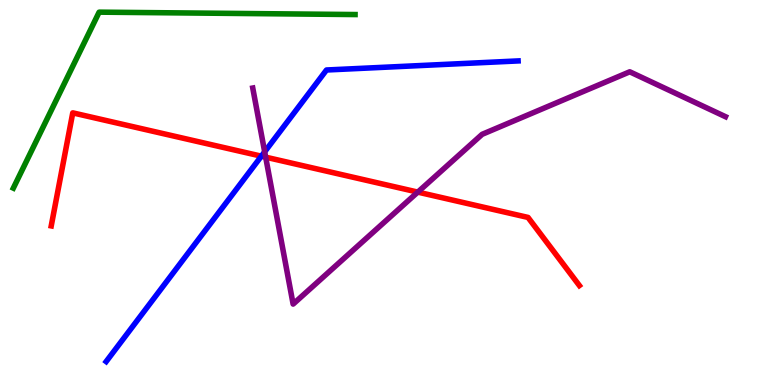[{'lines': ['blue', 'red'], 'intersections': [{'x': 3.37, 'y': 5.94}]}, {'lines': ['green', 'red'], 'intersections': []}, {'lines': ['purple', 'red'], 'intersections': [{'x': 3.43, 'y': 5.92}, {'x': 5.39, 'y': 5.01}]}, {'lines': ['blue', 'green'], 'intersections': []}, {'lines': ['blue', 'purple'], 'intersections': [{'x': 3.42, 'y': 6.06}]}, {'lines': ['green', 'purple'], 'intersections': []}]